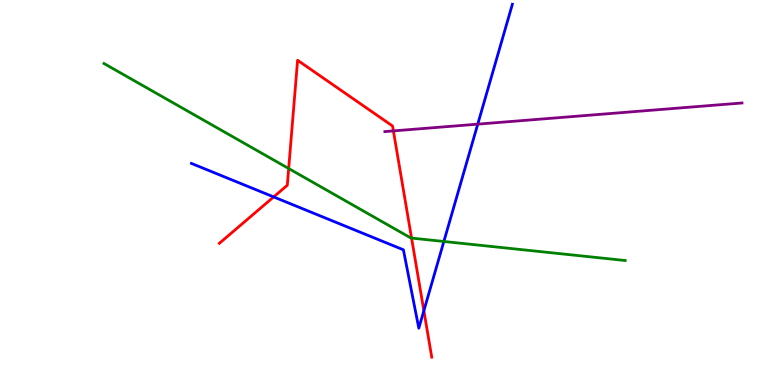[{'lines': ['blue', 'red'], 'intersections': [{'x': 3.53, 'y': 4.89}, {'x': 5.47, 'y': 1.93}]}, {'lines': ['green', 'red'], 'intersections': [{'x': 3.72, 'y': 5.62}, {'x': 5.31, 'y': 3.82}]}, {'lines': ['purple', 'red'], 'intersections': [{'x': 5.08, 'y': 6.6}]}, {'lines': ['blue', 'green'], 'intersections': [{'x': 5.73, 'y': 3.73}]}, {'lines': ['blue', 'purple'], 'intersections': [{'x': 6.16, 'y': 6.78}]}, {'lines': ['green', 'purple'], 'intersections': []}]